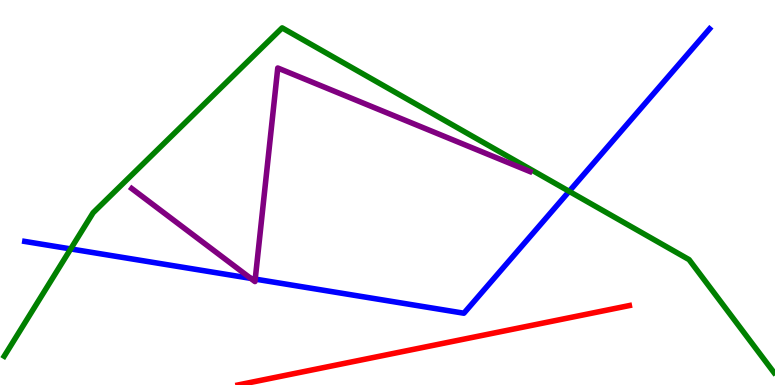[{'lines': ['blue', 'red'], 'intersections': []}, {'lines': ['green', 'red'], 'intersections': []}, {'lines': ['purple', 'red'], 'intersections': []}, {'lines': ['blue', 'green'], 'intersections': [{'x': 0.912, 'y': 3.53}, {'x': 7.34, 'y': 5.03}]}, {'lines': ['blue', 'purple'], 'intersections': [{'x': 3.24, 'y': 2.77}, {'x': 3.29, 'y': 2.75}]}, {'lines': ['green', 'purple'], 'intersections': []}]